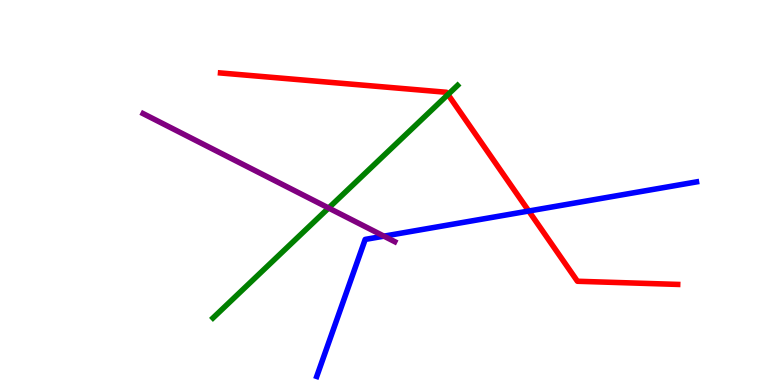[{'lines': ['blue', 'red'], 'intersections': [{'x': 6.82, 'y': 4.52}]}, {'lines': ['green', 'red'], 'intersections': [{'x': 5.78, 'y': 7.55}]}, {'lines': ['purple', 'red'], 'intersections': []}, {'lines': ['blue', 'green'], 'intersections': []}, {'lines': ['blue', 'purple'], 'intersections': [{'x': 4.95, 'y': 3.87}]}, {'lines': ['green', 'purple'], 'intersections': [{'x': 4.24, 'y': 4.6}]}]